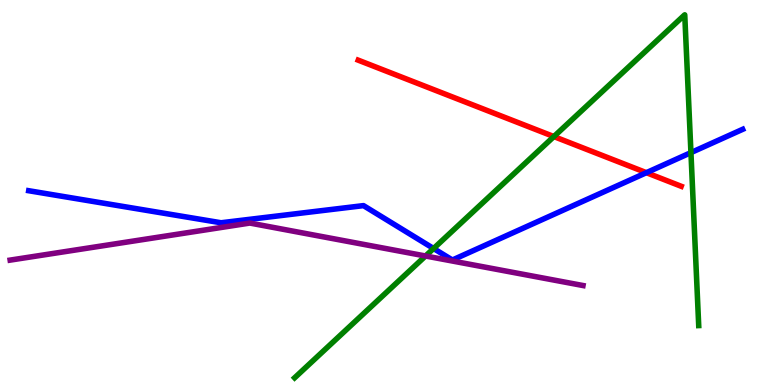[{'lines': ['blue', 'red'], 'intersections': [{'x': 8.34, 'y': 5.51}]}, {'lines': ['green', 'red'], 'intersections': [{'x': 7.15, 'y': 6.45}]}, {'lines': ['purple', 'red'], 'intersections': []}, {'lines': ['blue', 'green'], 'intersections': [{'x': 5.59, 'y': 3.55}, {'x': 8.92, 'y': 6.04}]}, {'lines': ['blue', 'purple'], 'intersections': []}, {'lines': ['green', 'purple'], 'intersections': [{'x': 5.49, 'y': 3.35}]}]